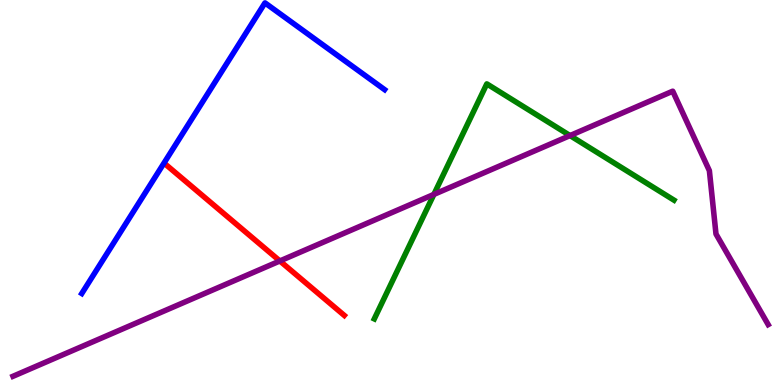[{'lines': ['blue', 'red'], 'intersections': []}, {'lines': ['green', 'red'], 'intersections': []}, {'lines': ['purple', 'red'], 'intersections': [{'x': 3.61, 'y': 3.22}]}, {'lines': ['blue', 'green'], 'intersections': []}, {'lines': ['blue', 'purple'], 'intersections': []}, {'lines': ['green', 'purple'], 'intersections': [{'x': 5.6, 'y': 4.95}, {'x': 7.36, 'y': 6.48}]}]